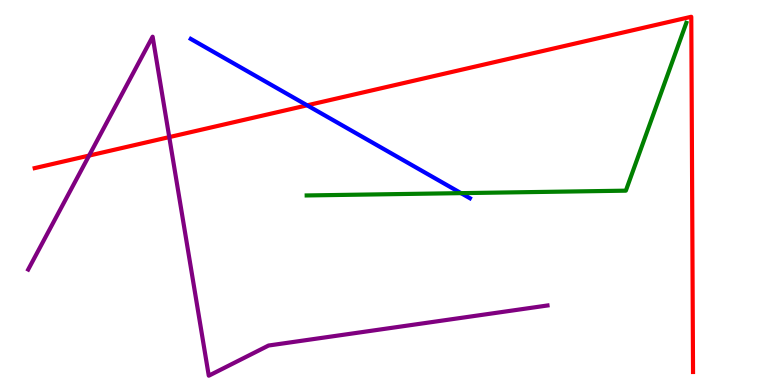[{'lines': ['blue', 'red'], 'intersections': [{'x': 3.96, 'y': 7.26}]}, {'lines': ['green', 'red'], 'intersections': []}, {'lines': ['purple', 'red'], 'intersections': [{'x': 1.15, 'y': 5.96}, {'x': 2.18, 'y': 6.44}]}, {'lines': ['blue', 'green'], 'intersections': [{'x': 5.95, 'y': 4.98}]}, {'lines': ['blue', 'purple'], 'intersections': []}, {'lines': ['green', 'purple'], 'intersections': []}]